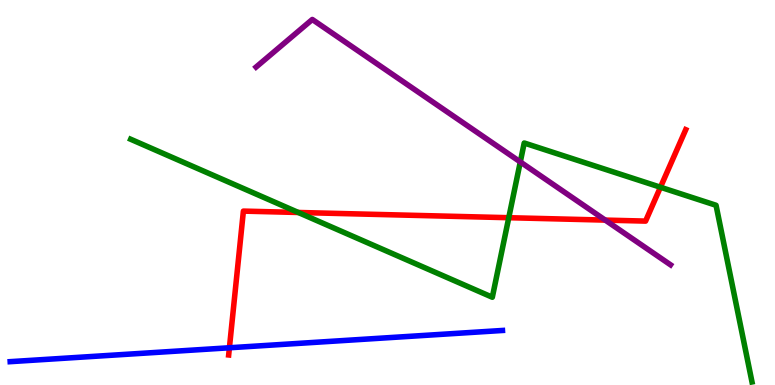[{'lines': ['blue', 'red'], 'intersections': [{'x': 2.96, 'y': 0.967}]}, {'lines': ['green', 'red'], 'intersections': [{'x': 3.85, 'y': 4.48}, {'x': 6.56, 'y': 4.35}, {'x': 8.52, 'y': 5.14}]}, {'lines': ['purple', 'red'], 'intersections': [{'x': 7.81, 'y': 4.28}]}, {'lines': ['blue', 'green'], 'intersections': []}, {'lines': ['blue', 'purple'], 'intersections': []}, {'lines': ['green', 'purple'], 'intersections': [{'x': 6.71, 'y': 5.79}]}]